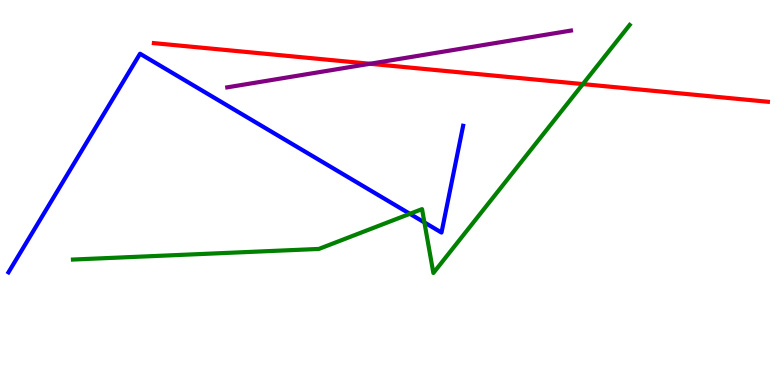[{'lines': ['blue', 'red'], 'intersections': []}, {'lines': ['green', 'red'], 'intersections': [{'x': 7.52, 'y': 7.82}]}, {'lines': ['purple', 'red'], 'intersections': [{'x': 4.77, 'y': 8.34}]}, {'lines': ['blue', 'green'], 'intersections': [{'x': 5.29, 'y': 4.45}, {'x': 5.48, 'y': 4.22}]}, {'lines': ['blue', 'purple'], 'intersections': []}, {'lines': ['green', 'purple'], 'intersections': []}]